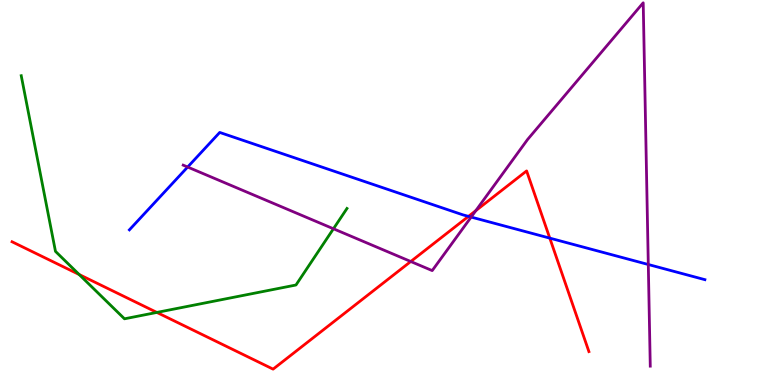[{'lines': ['blue', 'red'], 'intersections': [{'x': 6.05, 'y': 4.38}, {'x': 7.09, 'y': 3.81}]}, {'lines': ['green', 'red'], 'intersections': [{'x': 1.02, 'y': 2.87}, {'x': 2.02, 'y': 1.89}]}, {'lines': ['purple', 'red'], 'intersections': [{'x': 5.3, 'y': 3.21}, {'x': 6.14, 'y': 4.53}]}, {'lines': ['blue', 'green'], 'intersections': []}, {'lines': ['blue', 'purple'], 'intersections': [{'x': 2.42, 'y': 5.66}, {'x': 6.08, 'y': 4.36}, {'x': 8.37, 'y': 3.13}]}, {'lines': ['green', 'purple'], 'intersections': [{'x': 4.3, 'y': 4.06}]}]